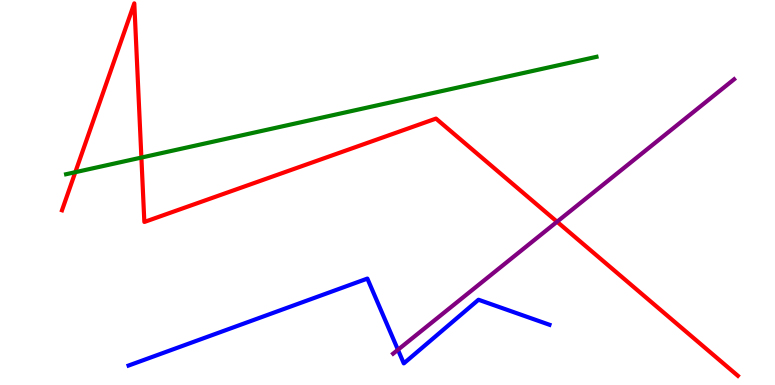[{'lines': ['blue', 'red'], 'intersections': []}, {'lines': ['green', 'red'], 'intersections': [{'x': 0.972, 'y': 5.53}, {'x': 1.82, 'y': 5.91}]}, {'lines': ['purple', 'red'], 'intersections': [{'x': 7.19, 'y': 4.24}]}, {'lines': ['blue', 'green'], 'intersections': []}, {'lines': ['blue', 'purple'], 'intersections': [{'x': 5.13, 'y': 0.915}]}, {'lines': ['green', 'purple'], 'intersections': []}]